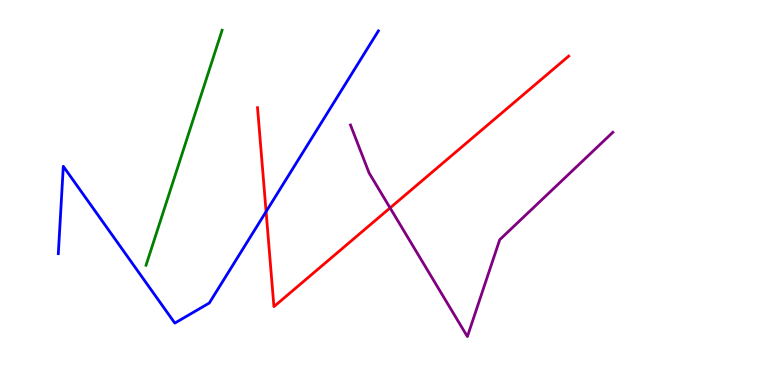[{'lines': ['blue', 'red'], 'intersections': [{'x': 3.43, 'y': 4.5}]}, {'lines': ['green', 'red'], 'intersections': []}, {'lines': ['purple', 'red'], 'intersections': [{'x': 5.03, 'y': 4.6}]}, {'lines': ['blue', 'green'], 'intersections': []}, {'lines': ['blue', 'purple'], 'intersections': []}, {'lines': ['green', 'purple'], 'intersections': []}]